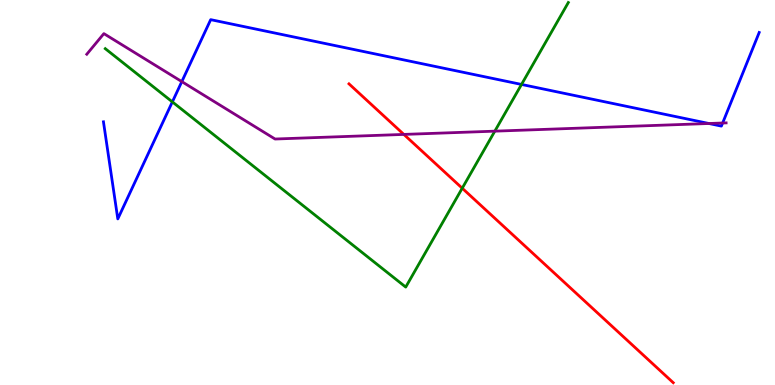[{'lines': ['blue', 'red'], 'intersections': []}, {'lines': ['green', 'red'], 'intersections': [{'x': 5.96, 'y': 5.11}]}, {'lines': ['purple', 'red'], 'intersections': [{'x': 5.21, 'y': 6.51}]}, {'lines': ['blue', 'green'], 'intersections': [{'x': 2.22, 'y': 7.35}, {'x': 6.73, 'y': 7.81}]}, {'lines': ['blue', 'purple'], 'intersections': [{'x': 2.35, 'y': 7.88}, {'x': 9.15, 'y': 6.79}, {'x': 9.32, 'y': 6.8}]}, {'lines': ['green', 'purple'], 'intersections': [{'x': 6.38, 'y': 6.59}]}]